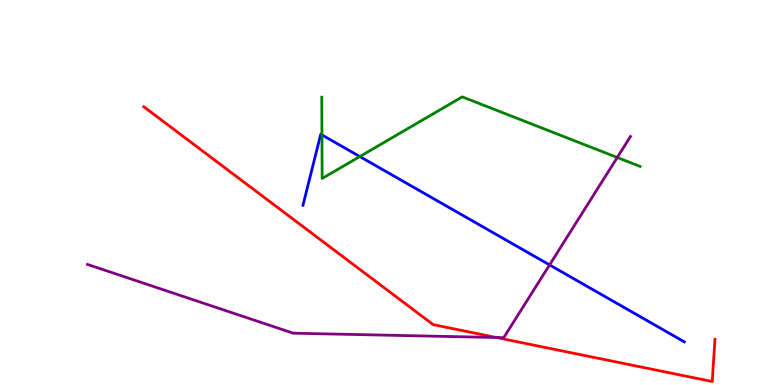[{'lines': ['blue', 'red'], 'intersections': []}, {'lines': ['green', 'red'], 'intersections': []}, {'lines': ['purple', 'red'], 'intersections': [{'x': 6.4, 'y': 1.23}]}, {'lines': ['blue', 'green'], 'intersections': [{'x': 4.15, 'y': 6.5}, {'x': 4.64, 'y': 5.93}]}, {'lines': ['blue', 'purple'], 'intersections': [{'x': 7.09, 'y': 3.12}]}, {'lines': ['green', 'purple'], 'intersections': [{'x': 7.96, 'y': 5.91}]}]